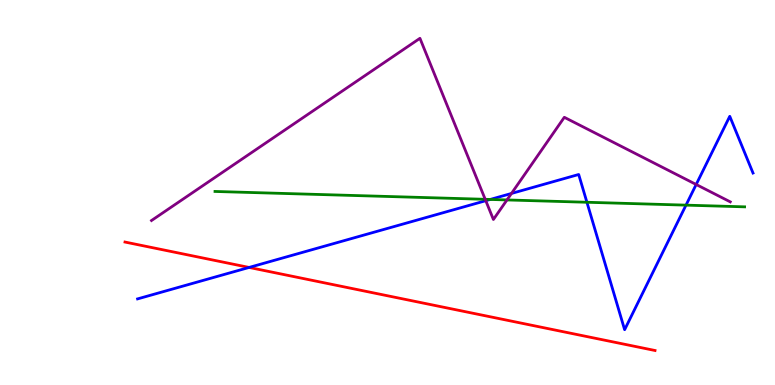[{'lines': ['blue', 'red'], 'intersections': [{'x': 3.21, 'y': 3.05}]}, {'lines': ['green', 'red'], 'intersections': []}, {'lines': ['purple', 'red'], 'intersections': []}, {'lines': ['blue', 'green'], 'intersections': [{'x': 6.32, 'y': 4.82}, {'x': 7.57, 'y': 4.75}, {'x': 8.85, 'y': 4.67}]}, {'lines': ['blue', 'purple'], 'intersections': [{'x': 6.27, 'y': 4.79}, {'x': 6.6, 'y': 4.98}, {'x': 8.98, 'y': 5.21}]}, {'lines': ['green', 'purple'], 'intersections': [{'x': 6.26, 'y': 4.82}, {'x': 6.54, 'y': 4.81}]}]